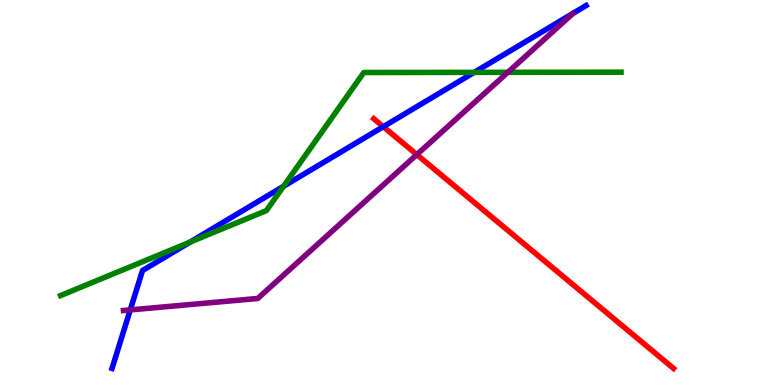[{'lines': ['blue', 'red'], 'intersections': [{'x': 4.95, 'y': 6.71}]}, {'lines': ['green', 'red'], 'intersections': []}, {'lines': ['purple', 'red'], 'intersections': [{'x': 5.38, 'y': 5.98}]}, {'lines': ['blue', 'green'], 'intersections': [{'x': 2.45, 'y': 3.71}, {'x': 3.66, 'y': 5.16}, {'x': 6.12, 'y': 8.12}]}, {'lines': ['blue', 'purple'], 'intersections': [{'x': 1.68, 'y': 1.95}]}, {'lines': ['green', 'purple'], 'intersections': [{'x': 6.55, 'y': 8.12}]}]